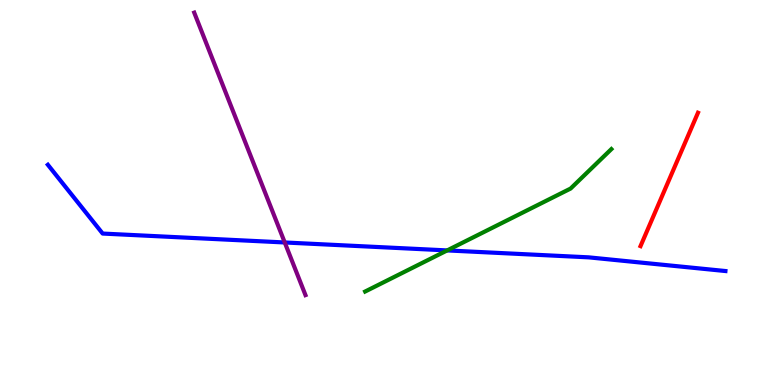[{'lines': ['blue', 'red'], 'intersections': []}, {'lines': ['green', 'red'], 'intersections': []}, {'lines': ['purple', 'red'], 'intersections': []}, {'lines': ['blue', 'green'], 'intersections': [{'x': 5.77, 'y': 3.5}]}, {'lines': ['blue', 'purple'], 'intersections': [{'x': 3.67, 'y': 3.7}]}, {'lines': ['green', 'purple'], 'intersections': []}]